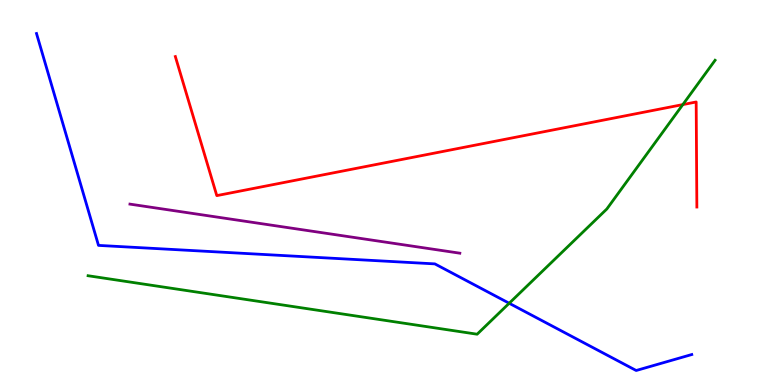[{'lines': ['blue', 'red'], 'intersections': []}, {'lines': ['green', 'red'], 'intersections': [{'x': 8.81, 'y': 7.28}]}, {'lines': ['purple', 'red'], 'intersections': []}, {'lines': ['blue', 'green'], 'intersections': [{'x': 6.57, 'y': 2.12}]}, {'lines': ['blue', 'purple'], 'intersections': []}, {'lines': ['green', 'purple'], 'intersections': []}]